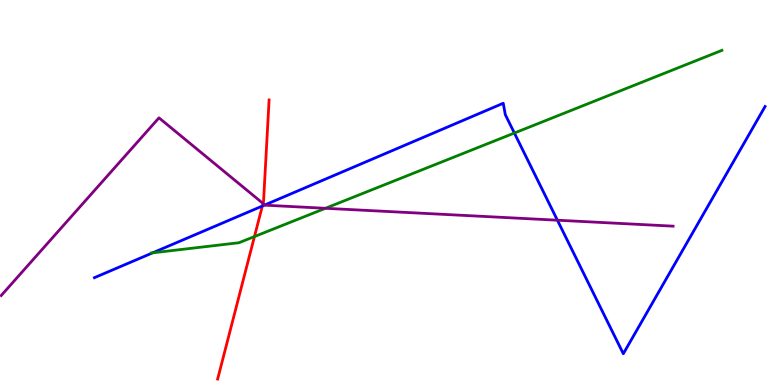[{'lines': ['blue', 'red'], 'intersections': [{'x': 3.39, 'y': 4.65}]}, {'lines': ['green', 'red'], 'intersections': [{'x': 3.28, 'y': 3.86}]}, {'lines': ['purple', 'red'], 'intersections': [{'x': 3.39, 'y': 4.72}]}, {'lines': ['blue', 'green'], 'intersections': [{'x': 1.97, 'y': 3.43}, {'x': 6.64, 'y': 6.54}]}, {'lines': ['blue', 'purple'], 'intersections': [{'x': 3.42, 'y': 4.68}, {'x': 7.19, 'y': 4.28}]}, {'lines': ['green', 'purple'], 'intersections': [{'x': 4.2, 'y': 4.59}]}]